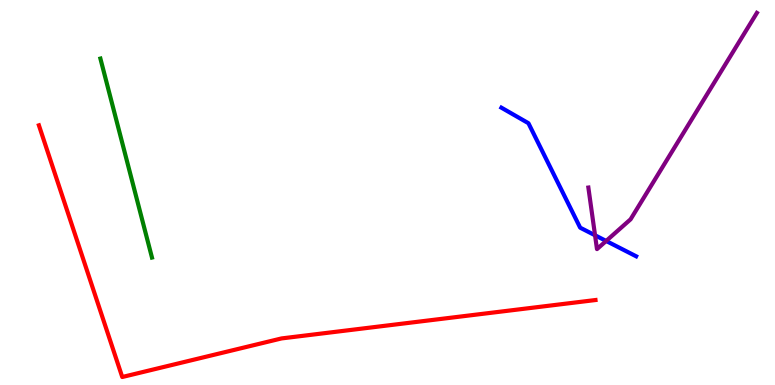[{'lines': ['blue', 'red'], 'intersections': []}, {'lines': ['green', 'red'], 'intersections': []}, {'lines': ['purple', 'red'], 'intersections': []}, {'lines': ['blue', 'green'], 'intersections': []}, {'lines': ['blue', 'purple'], 'intersections': [{'x': 7.68, 'y': 3.89}, {'x': 7.82, 'y': 3.74}]}, {'lines': ['green', 'purple'], 'intersections': []}]